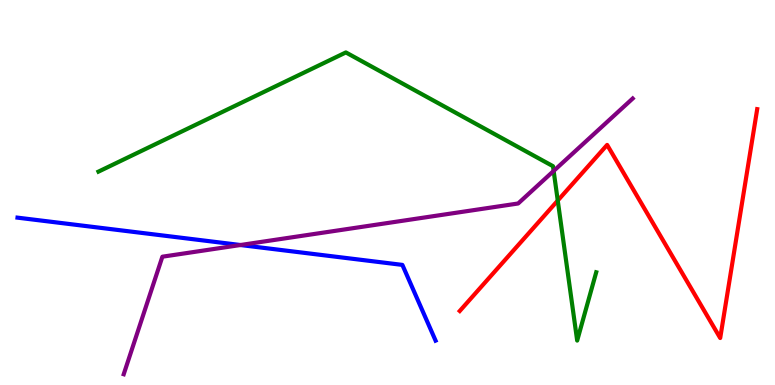[{'lines': ['blue', 'red'], 'intersections': []}, {'lines': ['green', 'red'], 'intersections': [{'x': 7.2, 'y': 4.79}]}, {'lines': ['purple', 'red'], 'intersections': []}, {'lines': ['blue', 'green'], 'intersections': []}, {'lines': ['blue', 'purple'], 'intersections': [{'x': 3.1, 'y': 3.64}]}, {'lines': ['green', 'purple'], 'intersections': [{'x': 7.14, 'y': 5.56}]}]